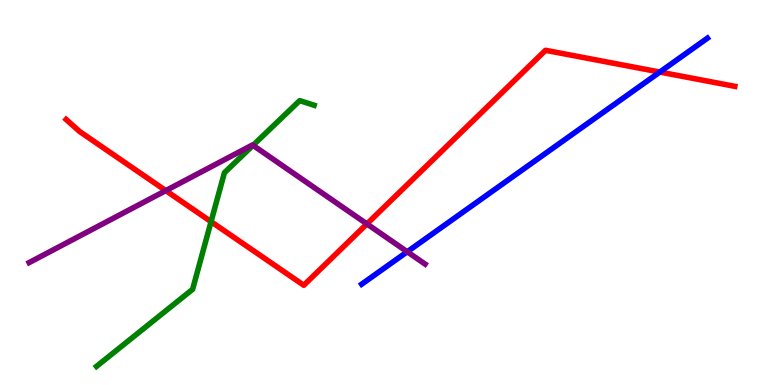[{'lines': ['blue', 'red'], 'intersections': [{'x': 8.51, 'y': 8.13}]}, {'lines': ['green', 'red'], 'intersections': [{'x': 2.72, 'y': 4.24}]}, {'lines': ['purple', 'red'], 'intersections': [{'x': 2.14, 'y': 5.05}, {'x': 4.73, 'y': 4.18}]}, {'lines': ['blue', 'green'], 'intersections': []}, {'lines': ['blue', 'purple'], 'intersections': [{'x': 5.25, 'y': 3.46}]}, {'lines': ['green', 'purple'], 'intersections': [{'x': 3.26, 'y': 6.22}]}]